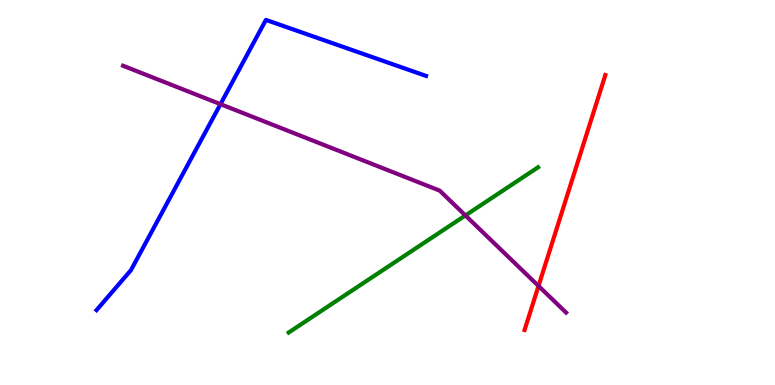[{'lines': ['blue', 'red'], 'intersections': []}, {'lines': ['green', 'red'], 'intersections': []}, {'lines': ['purple', 'red'], 'intersections': [{'x': 6.95, 'y': 2.57}]}, {'lines': ['blue', 'green'], 'intersections': []}, {'lines': ['blue', 'purple'], 'intersections': [{'x': 2.84, 'y': 7.29}]}, {'lines': ['green', 'purple'], 'intersections': [{'x': 6.01, 'y': 4.4}]}]